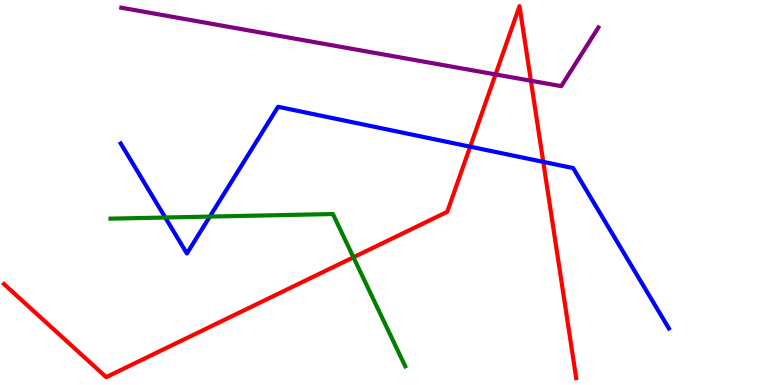[{'lines': ['blue', 'red'], 'intersections': [{'x': 6.07, 'y': 6.19}, {'x': 7.01, 'y': 5.8}]}, {'lines': ['green', 'red'], 'intersections': [{'x': 4.56, 'y': 3.32}]}, {'lines': ['purple', 'red'], 'intersections': [{'x': 6.39, 'y': 8.07}, {'x': 6.85, 'y': 7.9}]}, {'lines': ['blue', 'green'], 'intersections': [{'x': 2.13, 'y': 4.35}, {'x': 2.71, 'y': 4.37}]}, {'lines': ['blue', 'purple'], 'intersections': []}, {'lines': ['green', 'purple'], 'intersections': []}]